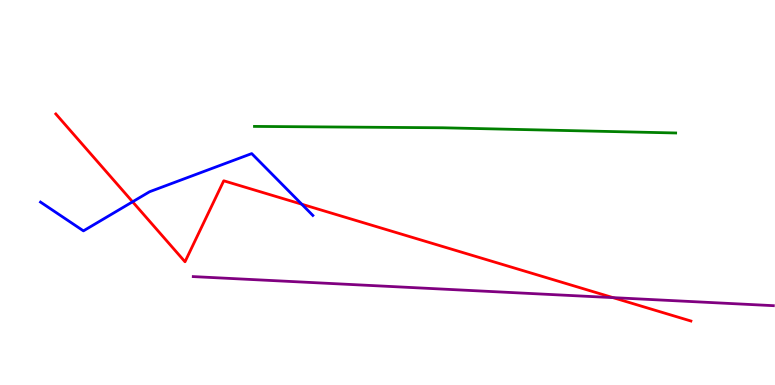[{'lines': ['blue', 'red'], 'intersections': [{'x': 1.71, 'y': 4.76}, {'x': 3.89, 'y': 4.7}]}, {'lines': ['green', 'red'], 'intersections': []}, {'lines': ['purple', 'red'], 'intersections': [{'x': 7.91, 'y': 2.27}]}, {'lines': ['blue', 'green'], 'intersections': []}, {'lines': ['blue', 'purple'], 'intersections': []}, {'lines': ['green', 'purple'], 'intersections': []}]